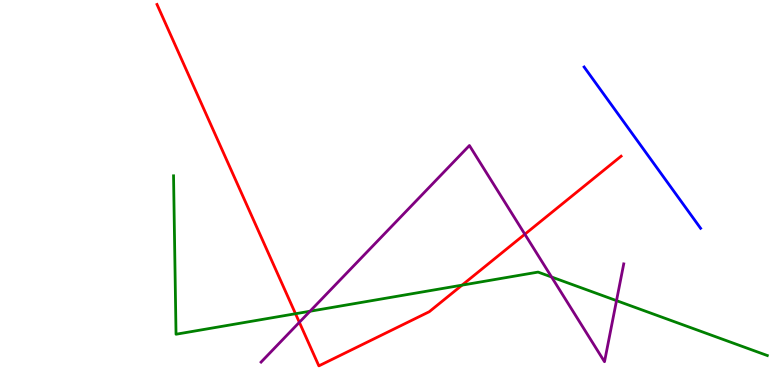[{'lines': ['blue', 'red'], 'intersections': []}, {'lines': ['green', 'red'], 'intersections': [{'x': 3.81, 'y': 1.85}, {'x': 5.96, 'y': 2.59}]}, {'lines': ['purple', 'red'], 'intersections': [{'x': 3.86, 'y': 1.63}, {'x': 6.77, 'y': 3.92}]}, {'lines': ['blue', 'green'], 'intersections': []}, {'lines': ['blue', 'purple'], 'intersections': []}, {'lines': ['green', 'purple'], 'intersections': [{'x': 4.0, 'y': 1.92}, {'x': 7.12, 'y': 2.81}, {'x': 7.95, 'y': 2.19}]}]